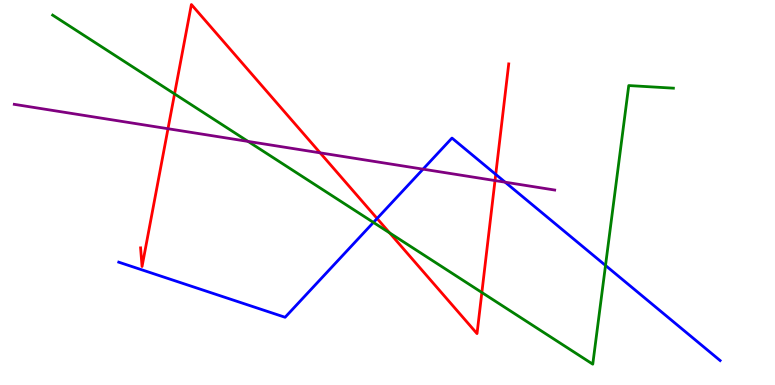[{'lines': ['blue', 'red'], 'intersections': [{'x': 4.87, 'y': 4.33}, {'x': 6.4, 'y': 5.47}]}, {'lines': ['green', 'red'], 'intersections': [{'x': 2.25, 'y': 7.56}, {'x': 5.03, 'y': 3.95}, {'x': 6.22, 'y': 2.4}]}, {'lines': ['purple', 'red'], 'intersections': [{'x': 2.17, 'y': 6.66}, {'x': 4.13, 'y': 6.03}, {'x': 6.39, 'y': 5.31}]}, {'lines': ['blue', 'green'], 'intersections': [{'x': 4.82, 'y': 4.22}, {'x': 7.81, 'y': 3.11}]}, {'lines': ['blue', 'purple'], 'intersections': [{'x': 5.46, 'y': 5.61}, {'x': 6.52, 'y': 5.27}]}, {'lines': ['green', 'purple'], 'intersections': [{'x': 3.2, 'y': 6.33}]}]